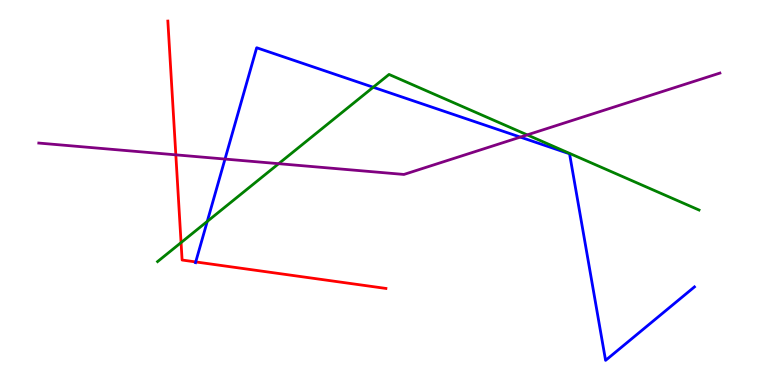[{'lines': ['blue', 'red'], 'intersections': [{'x': 2.53, 'y': 3.2}]}, {'lines': ['green', 'red'], 'intersections': [{'x': 2.34, 'y': 3.7}]}, {'lines': ['purple', 'red'], 'intersections': [{'x': 2.27, 'y': 5.98}]}, {'lines': ['blue', 'green'], 'intersections': [{'x': 2.67, 'y': 4.25}, {'x': 4.82, 'y': 7.73}]}, {'lines': ['blue', 'purple'], 'intersections': [{'x': 2.9, 'y': 5.87}, {'x': 6.71, 'y': 6.44}]}, {'lines': ['green', 'purple'], 'intersections': [{'x': 3.6, 'y': 5.75}, {'x': 6.8, 'y': 6.5}]}]